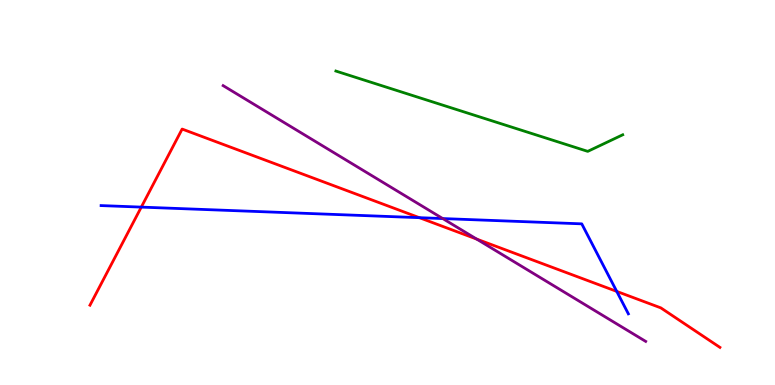[{'lines': ['blue', 'red'], 'intersections': [{'x': 1.82, 'y': 4.62}, {'x': 5.41, 'y': 4.35}, {'x': 7.96, 'y': 2.43}]}, {'lines': ['green', 'red'], 'intersections': []}, {'lines': ['purple', 'red'], 'intersections': [{'x': 6.15, 'y': 3.79}]}, {'lines': ['blue', 'green'], 'intersections': []}, {'lines': ['blue', 'purple'], 'intersections': [{'x': 5.71, 'y': 4.32}]}, {'lines': ['green', 'purple'], 'intersections': []}]